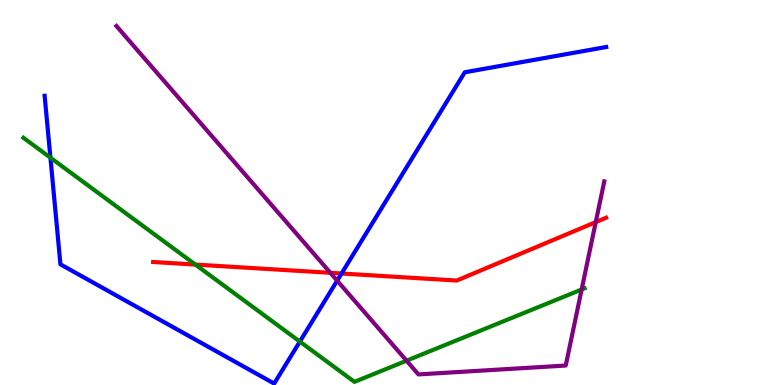[{'lines': ['blue', 'red'], 'intersections': [{'x': 4.41, 'y': 2.9}]}, {'lines': ['green', 'red'], 'intersections': [{'x': 2.52, 'y': 3.13}]}, {'lines': ['purple', 'red'], 'intersections': [{'x': 4.26, 'y': 2.91}, {'x': 7.69, 'y': 4.23}]}, {'lines': ['blue', 'green'], 'intersections': [{'x': 0.651, 'y': 5.9}, {'x': 3.87, 'y': 1.13}]}, {'lines': ['blue', 'purple'], 'intersections': [{'x': 4.35, 'y': 2.71}]}, {'lines': ['green', 'purple'], 'intersections': [{'x': 5.25, 'y': 0.631}, {'x': 7.51, 'y': 2.48}]}]